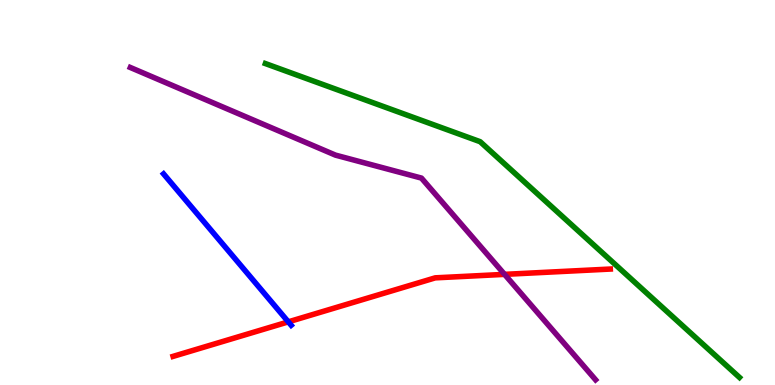[{'lines': ['blue', 'red'], 'intersections': [{'x': 3.72, 'y': 1.64}]}, {'lines': ['green', 'red'], 'intersections': []}, {'lines': ['purple', 'red'], 'intersections': [{'x': 6.51, 'y': 2.87}]}, {'lines': ['blue', 'green'], 'intersections': []}, {'lines': ['blue', 'purple'], 'intersections': []}, {'lines': ['green', 'purple'], 'intersections': []}]